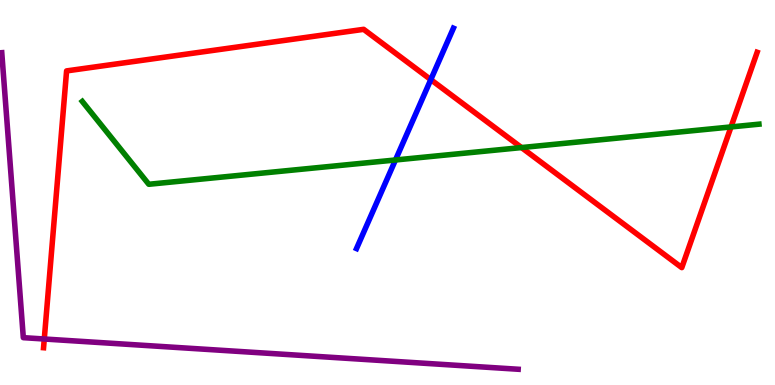[{'lines': ['blue', 'red'], 'intersections': [{'x': 5.56, 'y': 7.93}]}, {'lines': ['green', 'red'], 'intersections': [{'x': 6.73, 'y': 6.17}, {'x': 9.43, 'y': 6.7}]}, {'lines': ['purple', 'red'], 'intersections': [{'x': 0.571, 'y': 1.19}]}, {'lines': ['blue', 'green'], 'intersections': [{'x': 5.1, 'y': 5.84}]}, {'lines': ['blue', 'purple'], 'intersections': []}, {'lines': ['green', 'purple'], 'intersections': []}]